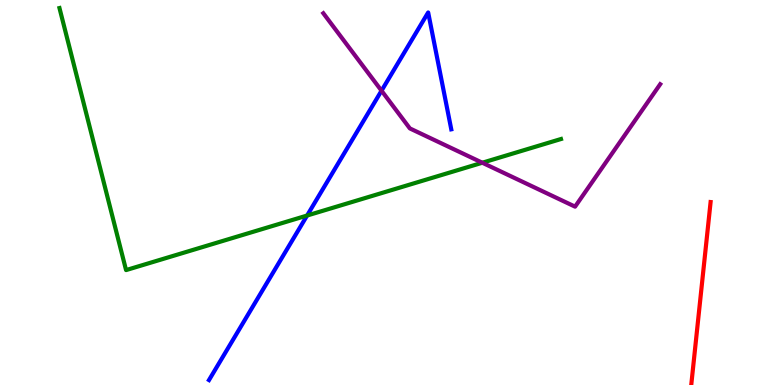[{'lines': ['blue', 'red'], 'intersections': []}, {'lines': ['green', 'red'], 'intersections': []}, {'lines': ['purple', 'red'], 'intersections': []}, {'lines': ['blue', 'green'], 'intersections': [{'x': 3.96, 'y': 4.4}]}, {'lines': ['blue', 'purple'], 'intersections': [{'x': 4.92, 'y': 7.64}]}, {'lines': ['green', 'purple'], 'intersections': [{'x': 6.22, 'y': 5.77}]}]